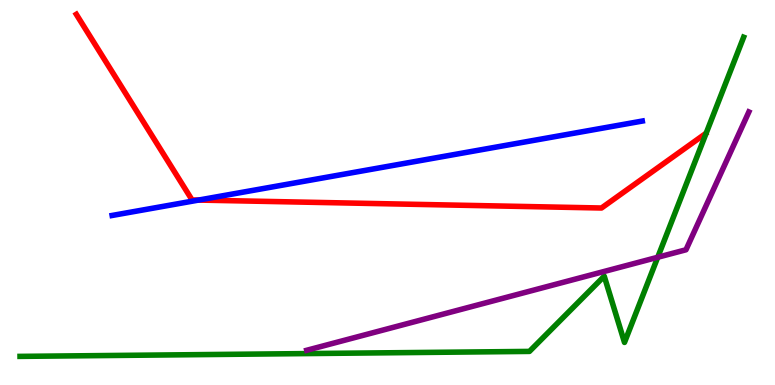[{'lines': ['blue', 'red'], 'intersections': [{'x': 2.56, 'y': 4.8}]}, {'lines': ['green', 'red'], 'intersections': []}, {'lines': ['purple', 'red'], 'intersections': []}, {'lines': ['blue', 'green'], 'intersections': []}, {'lines': ['blue', 'purple'], 'intersections': []}, {'lines': ['green', 'purple'], 'intersections': [{'x': 8.49, 'y': 3.32}]}]